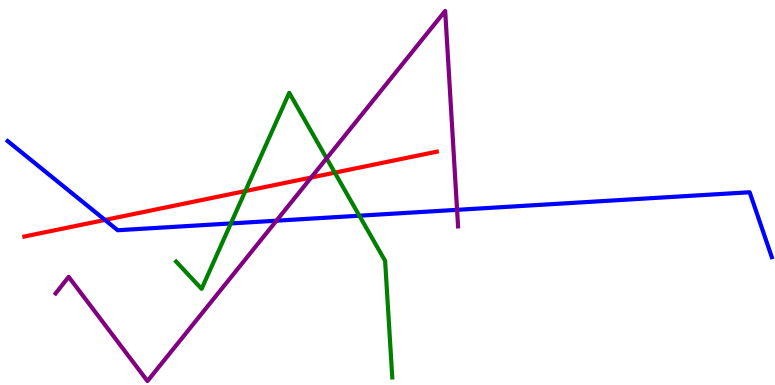[{'lines': ['blue', 'red'], 'intersections': [{'x': 1.35, 'y': 4.29}]}, {'lines': ['green', 'red'], 'intersections': [{'x': 3.17, 'y': 5.04}, {'x': 4.32, 'y': 5.52}]}, {'lines': ['purple', 'red'], 'intersections': [{'x': 4.02, 'y': 5.39}]}, {'lines': ['blue', 'green'], 'intersections': [{'x': 2.98, 'y': 4.2}, {'x': 4.64, 'y': 4.4}]}, {'lines': ['blue', 'purple'], 'intersections': [{'x': 3.57, 'y': 4.27}, {'x': 5.9, 'y': 4.55}]}, {'lines': ['green', 'purple'], 'intersections': [{'x': 4.21, 'y': 5.89}]}]